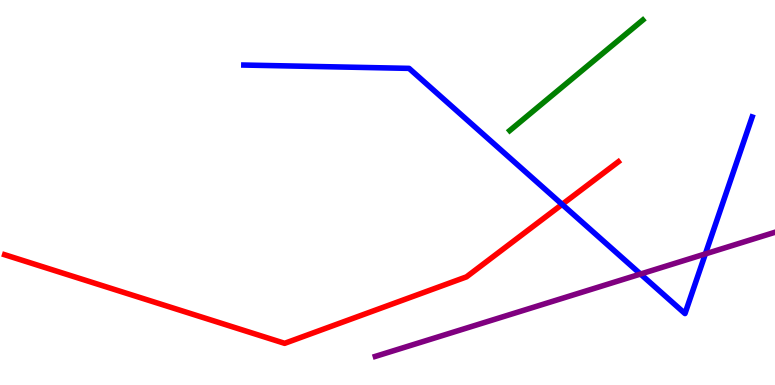[{'lines': ['blue', 'red'], 'intersections': [{'x': 7.25, 'y': 4.69}]}, {'lines': ['green', 'red'], 'intersections': []}, {'lines': ['purple', 'red'], 'intersections': []}, {'lines': ['blue', 'green'], 'intersections': []}, {'lines': ['blue', 'purple'], 'intersections': [{'x': 8.26, 'y': 2.88}, {'x': 9.1, 'y': 3.41}]}, {'lines': ['green', 'purple'], 'intersections': []}]